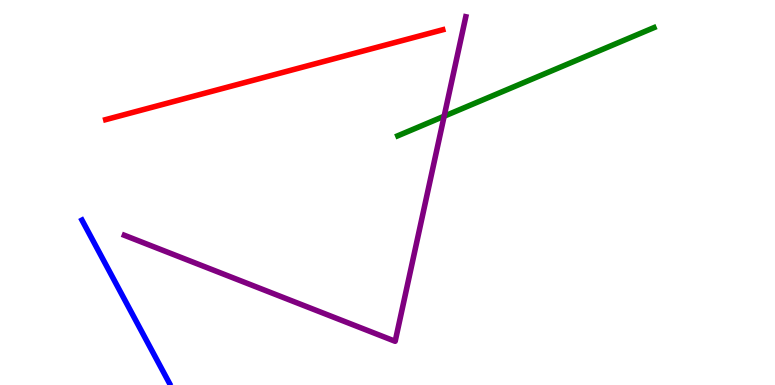[{'lines': ['blue', 'red'], 'intersections': []}, {'lines': ['green', 'red'], 'intersections': []}, {'lines': ['purple', 'red'], 'intersections': []}, {'lines': ['blue', 'green'], 'intersections': []}, {'lines': ['blue', 'purple'], 'intersections': []}, {'lines': ['green', 'purple'], 'intersections': [{'x': 5.73, 'y': 6.98}]}]